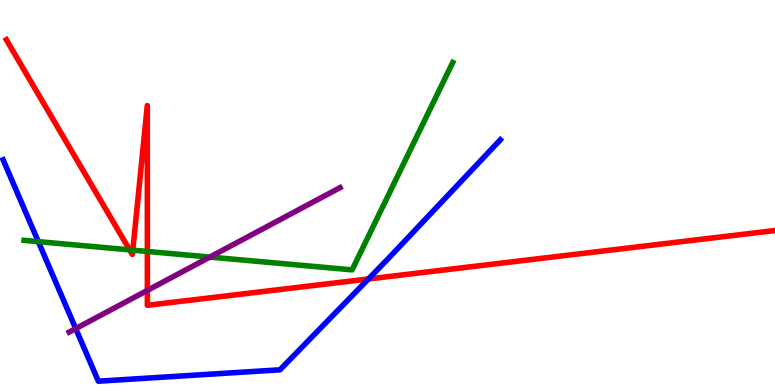[{'lines': ['blue', 'red'], 'intersections': [{'x': 4.75, 'y': 2.75}]}, {'lines': ['green', 'red'], 'intersections': [{'x': 1.67, 'y': 3.51}, {'x': 1.71, 'y': 3.5}, {'x': 1.9, 'y': 3.47}]}, {'lines': ['purple', 'red'], 'intersections': [{'x': 1.9, 'y': 2.46}]}, {'lines': ['blue', 'green'], 'intersections': [{'x': 0.494, 'y': 3.72}]}, {'lines': ['blue', 'purple'], 'intersections': [{'x': 0.977, 'y': 1.47}]}, {'lines': ['green', 'purple'], 'intersections': [{'x': 2.71, 'y': 3.32}]}]